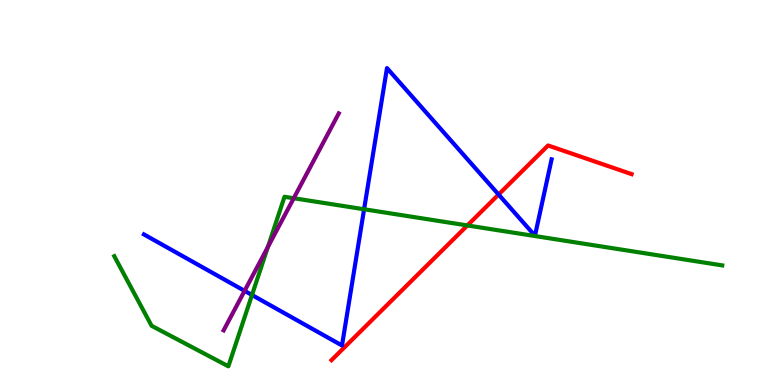[{'lines': ['blue', 'red'], 'intersections': [{'x': 6.43, 'y': 4.95}]}, {'lines': ['green', 'red'], 'intersections': [{'x': 6.03, 'y': 4.14}]}, {'lines': ['purple', 'red'], 'intersections': []}, {'lines': ['blue', 'green'], 'intersections': [{'x': 3.25, 'y': 2.34}, {'x': 4.7, 'y': 4.56}]}, {'lines': ['blue', 'purple'], 'intersections': [{'x': 3.16, 'y': 2.45}]}, {'lines': ['green', 'purple'], 'intersections': [{'x': 3.46, 'y': 3.59}, {'x': 3.79, 'y': 4.85}]}]